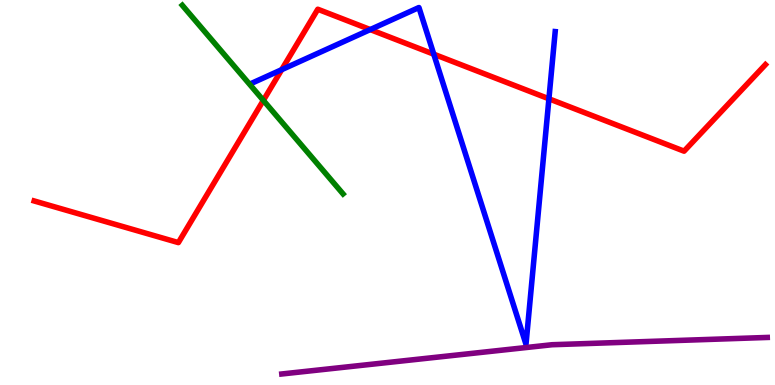[{'lines': ['blue', 'red'], 'intersections': [{'x': 3.63, 'y': 8.19}, {'x': 4.78, 'y': 9.23}, {'x': 5.6, 'y': 8.59}, {'x': 7.08, 'y': 7.43}]}, {'lines': ['green', 'red'], 'intersections': [{'x': 3.4, 'y': 7.39}]}, {'lines': ['purple', 'red'], 'intersections': []}, {'lines': ['blue', 'green'], 'intersections': []}, {'lines': ['blue', 'purple'], 'intersections': []}, {'lines': ['green', 'purple'], 'intersections': []}]